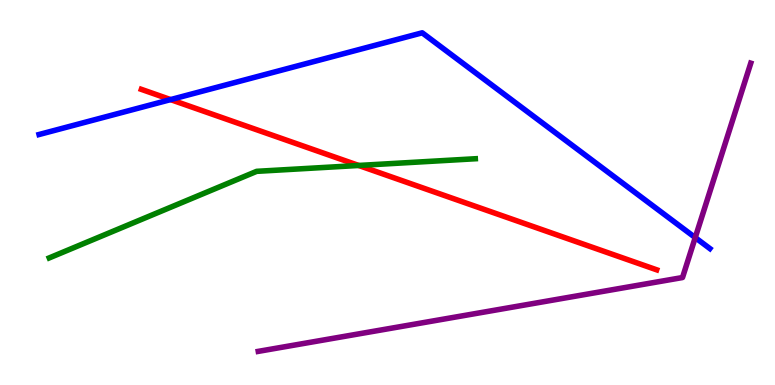[{'lines': ['blue', 'red'], 'intersections': [{'x': 2.2, 'y': 7.41}]}, {'lines': ['green', 'red'], 'intersections': [{'x': 4.63, 'y': 5.7}]}, {'lines': ['purple', 'red'], 'intersections': []}, {'lines': ['blue', 'green'], 'intersections': []}, {'lines': ['blue', 'purple'], 'intersections': [{'x': 8.97, 'y': 3.83}]}, {'lines': ['green', 'purple'], 'intersections': []}]